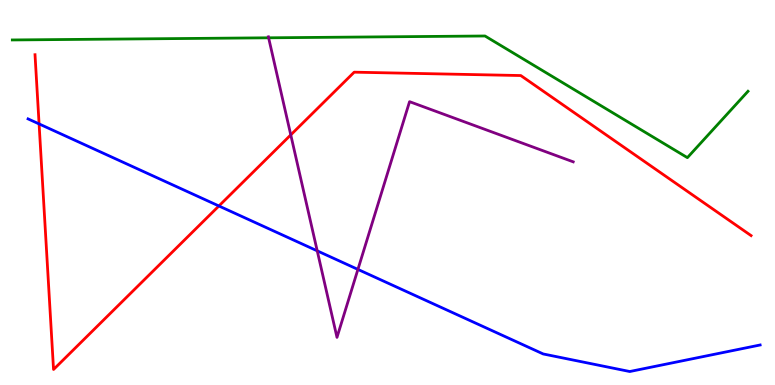[{'lines': ['blue', 'red'], 'intersections': [{'x': 0.504, 'y': 6.78}, {'x': 2.82, 'y': 4.65}]}, {'lines': ['green', 'red'], 'intersections': []}, {'lines': ['purple', 'red'], 'intersections': [{'x': 3.75, 'y': 6.5}]}, {'lines': ['blue', 'green'], 'intersections': []}, {'lines': ['blue', 'purple'], 'intersections': [{'x': 4.09, 'y': 3.48}, {'x': 4.62, 'y': 3.0}]}, {'lines': ['green', 'purple'], 'intersections': [{'x': 3.47, 'y': 9.02}]}]